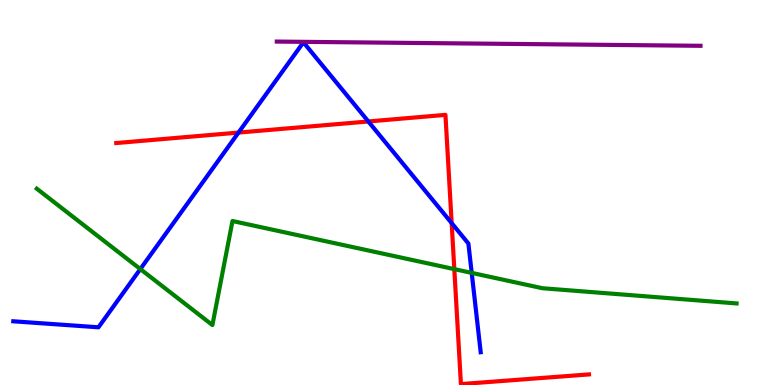[{'lines': ['blue', 'red'], 'intersections': [{'x': 3.08, 'y': 6.56}, {'x': 4.75, 'y': 6.84}, {'x': 5.83, 'y': 4.2}]}, {'lines': ['green', 'red'], 'intersections': [{'x': 5.86, 'y': 3.01}]}, {'lines': ['purple', 'red'], 'intersections': []}, {'lines': ['blue', 'green'], 'intersections': [{'x': 1.81, 'y': 3.01}, {'x': 6.09, 'y': 2.91}]}, {'lines': ['blue', 'purple'], 'intersections': []}, {'lines': ['green', 'purple'], 'intersections': []}]